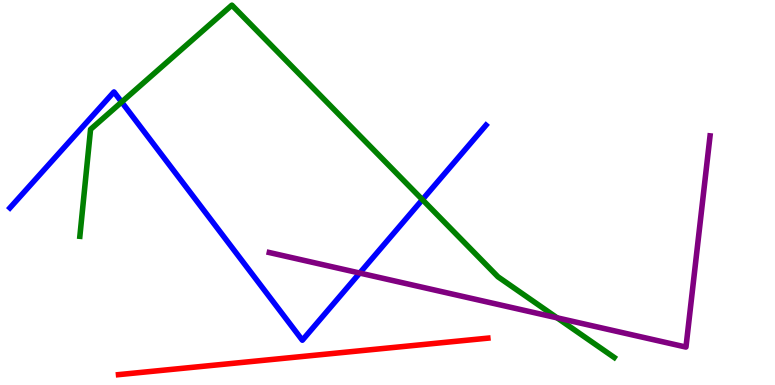[{'lines': ['blue', 'red'], 'intersections': []}, {'lines': ['green', 'red'], 'intersections': []}, {'lines': ['purple', 'red'], 'intersections': []}, {'lines': ['blue', 'green'], 'intersections': [{'x': 1.57, 'y': 7.35}, {'x': 5.45, 'y': 4.81}]}, {'lines': ['blue', 'purple'], 'intersections': [{'x': 4.64, 'y': 2.91}]}, {'lines': ['green', 'purple'], 'intersections': [{'x': 7.19, 'y': 1.74}]}]